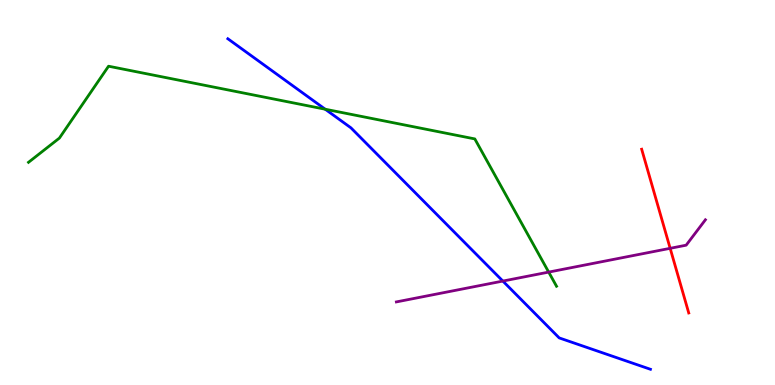[{'lines': ['blue', 'red'], 'intersections': []}, {'lines': ['green', 'red'], 'intersections': []}, {'lines': ['purple', 'red'], 'intersections': [{'x': 8.65, 'y': 3.55}]}, {'lines': ['blue', 'green'], 'intersections': [{'x': 4.2, 'y': 7.16}]}, {'lines': ['blue', 'purple'], 'intersections': [{'x': 6.49, 'y': 2.7}]}, {'lines': ['green', 'purple'], 'intersections': [{'x': 7.08, 'y': 2.93}]}]